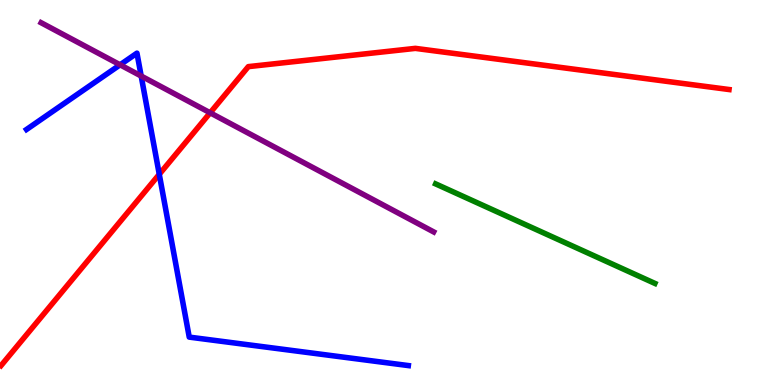[{'lines': ['blue', 'red'], 'intersections': [{'x': 2.06, 'y': 5.47}]}, {'lines': ['green', 'red'], 'intersections': []}, {'lines': ['purple', 'red'], 'intersections': [{'x': 2.71, 'y': 7.07}]}, {'lines': ['blue', 'green'], 'intersections': []}, {'lines': ['blue', 'purple'], 'intersections': [{'x': 1.55, 'y': 8.32}, {'x': 1.82, 'y': 8.02}]}, {'lines': ['green', 'purple'], 'intersections': []}]